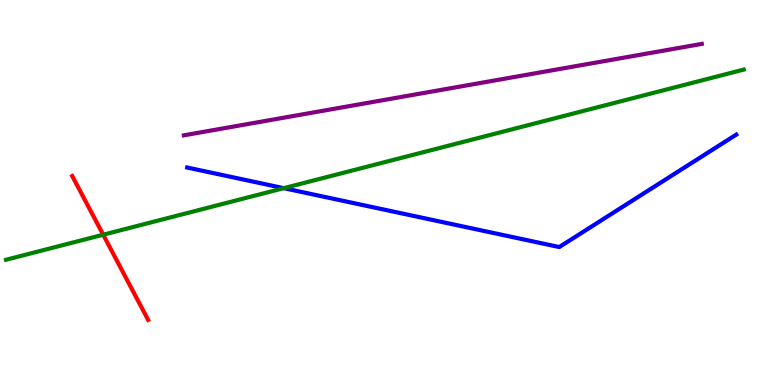[{'lines': ['blue', 'red'], 'intersections': []}, {'lines': ['green', 'red'], 'intersections': [{'x': 1.33, 'y': 3.9}]}, {'lines': ['purple', 'red'], 'intersections': []}, {'lines': ['blue', 'green'], 'intersections': [{'x': 3.66, 'y': 5.11}]}, {'lines': ['blue', 'purple'], 'intersections': []}, {'lines': ['green', 'purple'], 'intersections': []}]